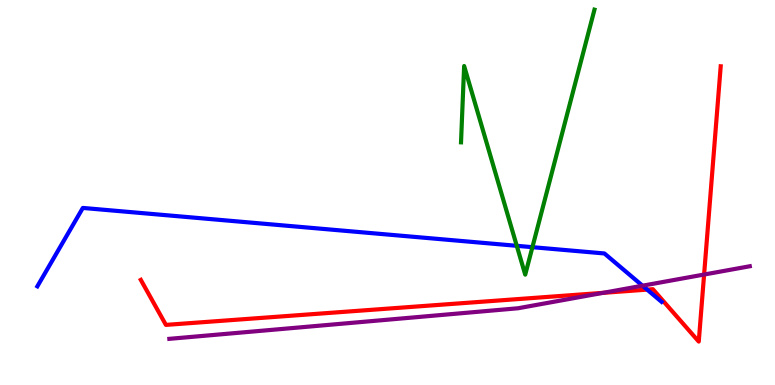[{'lines': ['blue', 'red'], 'intersections': [{'x': 8.35, 'y': 2.48}]}, {'lines': ['green', 'red'], 'intersections': []}, {'lines': ['purple', 'red'], 'intersections': [{'x': 7.78, 'y': 2.39}, {'x': 9.09, 'y': 2.87}]}, {'lines': ['blue', 'green'], 'intersections': [{'x': 6.67, 'y': 3.62}, {'x': 6.87, 'y': 3.58}]}, {'lines': ['blue', 'purple'], 'intersections': [{'x': 8.29, 'y': 2.58}]}, {'lines': ['green', 'purple'], 'intersections': []}]